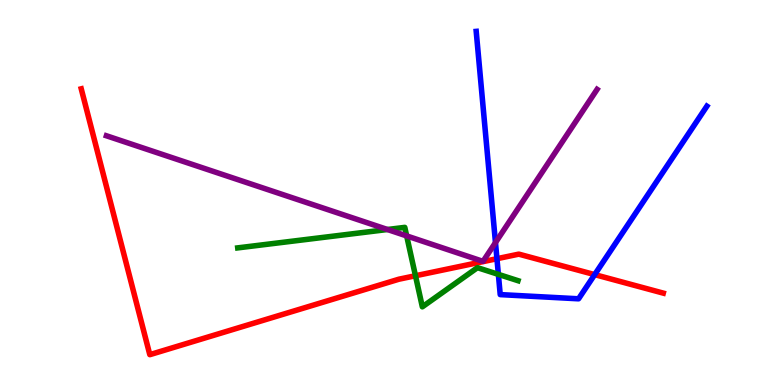[{'lines': ['blue', 'red'], 'intersections': [{'x': 6.41, 'y': 3.28}, {'x': 7.67, 'y': 2.87}]}, {'lines': ['green', 'red'], 'intersections': [{'x': 5.36, 'y': 2.84}]}, {'lines': ['purple', 'red'], 'intersections': []}, {'lines': ['blue', 'green'], 'intersections': [{'x': 6.43, 'y': 2.87}]}, {'lines': ['blue', 'purple'], 'intersections': [{'x': 6.39, 'y': 3.7}]}, {'lines': ['green', 'purple'], 'intersections': [{'x': 5.0, 'y': 4.04}, {'x': 5.25, 'y': 3.87}]}]